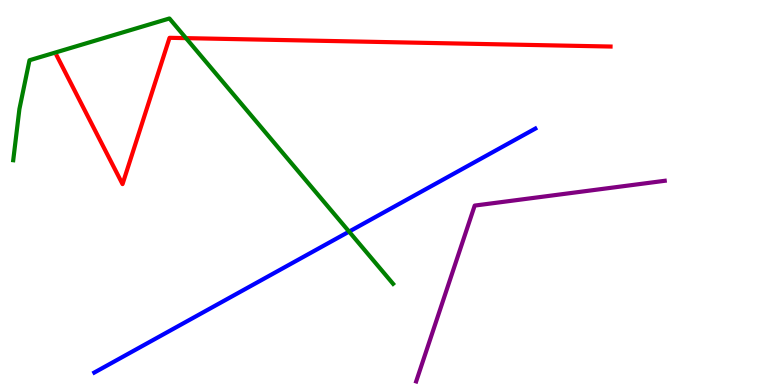[{'lines': ['blue', 'red'], 'intersections': []}, {'lines': ['green', 'red'], 'intersections': [{'x': 2.4, 'y': 9.01}]}, {'lines': ['purple', 'red'], 'intersections': []}, {'lines': ['blue', 'green'], 'intersections': [{'x': 4.5, 'y': 3.98}]}, {'lines': ['blue', 'purple'], 'intersections': []}, {'lines': ['green', 'purple'], 'intersections': []}]